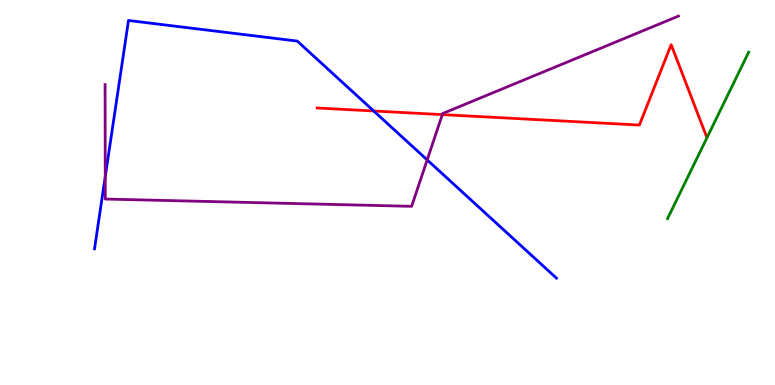[{'lines': ['blue', 'red'], 'intersections': [{'x': 4.82, 'y': 7.12}]}, {'lines': ['green', 'red'], 'intersections': []}, {'lines': ['purple', 'red'], 'intersections': [{'x': 5.71, 'y': 7.02}]}, {'lines': ['blue', 'green'], 'intersections': []}, {'lines': ['blue', 'purple'], 'intersections': [{'x': 1.36, 'y': 5.41}, {'x': 5.51, 'y': 5.85}]}, {'lines': ['green', 'purple'], 'intersections': []}]